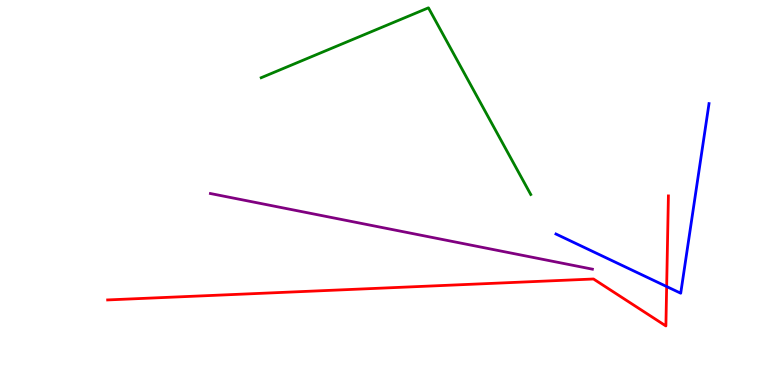[{'lines': ['blue', 'red'], 'intersections': [{'x': 8.6, 'y': 2.56}]}, {'lines': ['green', 'red'], 'intersections': []}, {'lines': ['purple', 'red'], 'intersections': []}, {'lines': ['blue', 'green'], 'intersections': []}, {'lines': ['blue', 'purple'], 'intersections': []}, {'lines': ['green', 'purple'], 'intersections': []}]